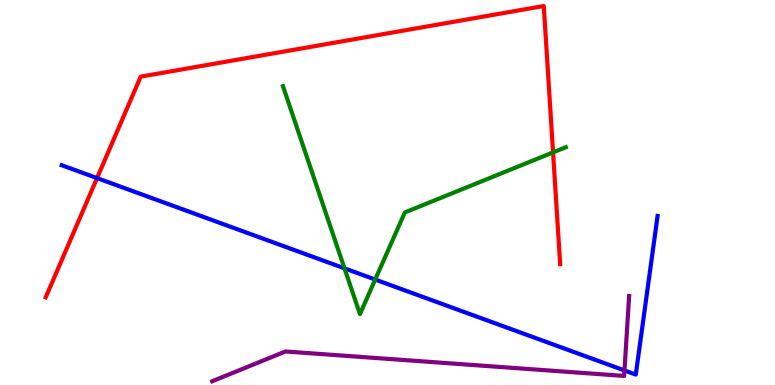[{'lines': ['blue', 'red'], 'intersections': [{'x': 1.25, 'y': 5.37}]}, {'lines': ['green', 'red'], 'intersections': [{'x': 7.14, 'y': 6.04}]}, {'lines': ['purple', 'red'], 'intersections': []}, {'lines': ['blue', 'green'], 'intersections': [{'x': 4.45, 'y': 3.03}, {'x': 4.84, 'y': 2.74}]}, {'lines': ['blue', 'purple'], 'intersections': [{'x': 8.06, 'y': 0.378}]}, {'lines': ['green', 'purple'], 'intersections': []}]